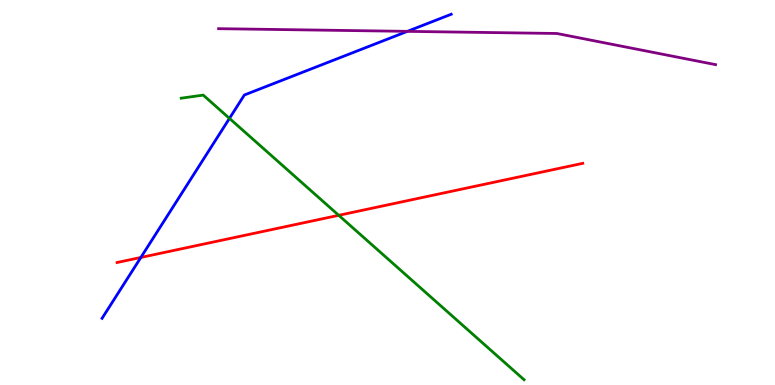[{'lines': ['blue', 'red'], 'intersections': [{'x': 1.82, 'y': 3.31}]}, {'lines': ['green', 'red'], 'intersections': [{'x': 4.37, 'y': 4.41}]}, {'lines': ['purple', 'red'], 'intersections': []}, {'lines': ['blue', 'green'], 'intersections': [{'x': 2.96, 'y': 6.93}]}, {'lines': ['blue', 'purple'], 'intersections': [{'x': 5.26, 'y': 9.19}]}, {'lines': ['green', 'purple'], 'intersections': []}]